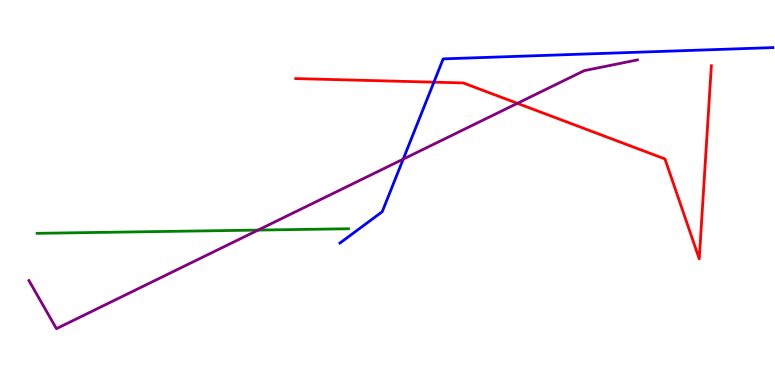[{'lines': ['blue', 'red'], 'intersections': [{'x': 5.6, 'y': 7.87}]}, {'lines': ['green', 'red'], 'intersections': []}, {'lines': ['purple', 'red'], 'intersections': [{'x': 6.68, 'y': 7.32}]}, {'lines': ['blue', 'green'], 'intersections': []}, {'lines': ['blue', 'purple'], 'intersections': [{'x': 5.2, 'y': 5.87}]}, {'lines': ['green', 'purple'], 'intersections': [{'x': 3.33, 'y': 4.02}]}]